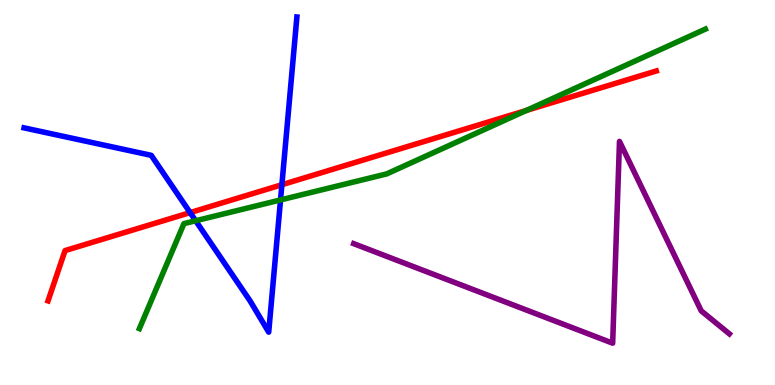[{'lines': ['blue', 'red'], 'intersections': [{'x': 2.45, 'y': 4.48}, {'x': 3.64, 'y': 5.2}]}, {'lines': ['green', 'red'], 'intersections': [{'x': 6.79, 'y': 7.13}]}, {'lines': ['purple', 'red'], 'intersections': []}, {'lines': ['blue', 'green'], 'intersections': [{'x': 2.52, 'y': 4.27}, {'x': 3.62, 'y': 4.81}]}, {'lines': ['blue', 'purple'], 'intersections': []}, {'lines': ['green', 'purple'], 'intersections': []}]